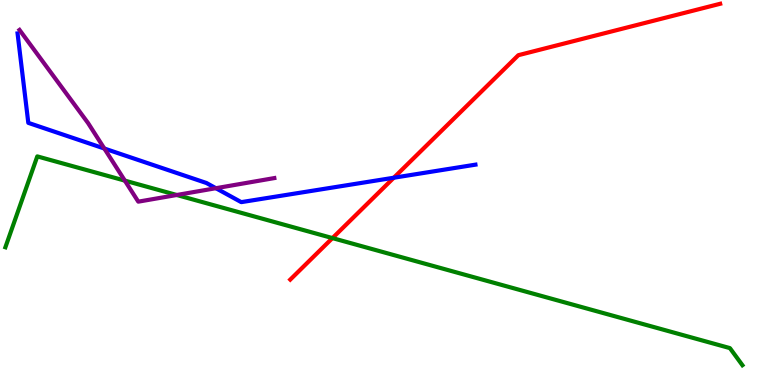[{'lines': ['blue', 'red'], 'intersections': [{'x': 5.08, 'y': 5.38}]}, {'lines': ['green', 'red'], 'intersections': [{'x': 4.29, 'y': 3.82}]}, {'lines': ['purple', 'red'], 'intersections': []}, {'lines': ['blue', 'green'], 'intersections': []}, {'lines': ['blue', 'purple'], 'intersections': [{'x': 1.35, 'y': 6.14}, {'x': 2.79, 'y': 5.11}]}, {'lines': ['green', 'purple'], 'intersections': [{'x': 1.61, 'y': 5.31}, {'x': 2.28, 'y': 4.94}]}]